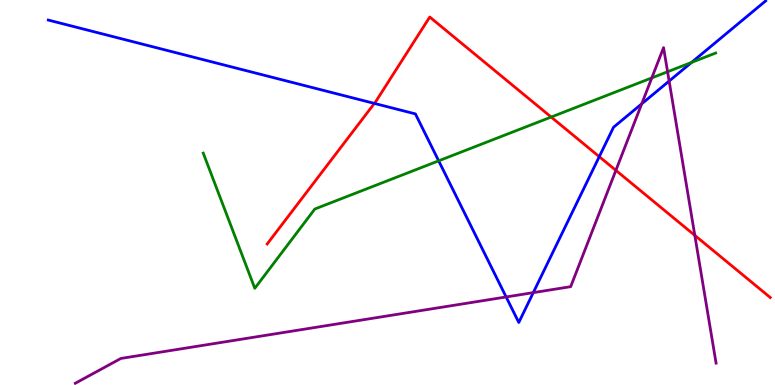[{'lines': ['blue', 'red'], 'intersections': [{'x': 4.83, 'y': 7.31}, {'x': 7.73, 'y': 5.93}]}, {'lines': ['green', 'red'], 'intersections': [{'x': 7.11, 'y': 6.96}]}, {'lines': ['purple', 'red'], 'intersections': [{'x': 7.95, 'y': 5.58}, {'x': 8.97, 'y': 3.89}]}, {'lines': ['blue', 'green'], 'intersections': [{'x': 5.66, 'y': 5.82}, {'x': 8.92, 'y': 8.38}]}, {'lines': ['blue', 'purple'], 'intersections': [{'x': 6.53, 'y': 2.29}, {'x': 6.88, 'y': 2.4}, {'x': 8.28, 'y': 7.3}, {'x': 8.63, 'y': 7.89}]}, {'lines': ['green', 'purple'], 'intersections': [{'x': 8.41, 'y': 7.98}, {'x': 8.61, 'y': 8.14}]}]